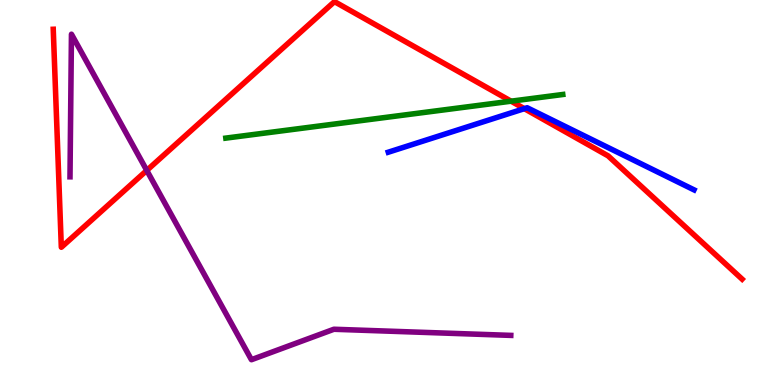[{'lines': ['blue', 'red'], 'intersections': [{'x': 6.77, 'y': 7.18}]}, {'lines': ['green', 'red'], 'intersections': [{'x': 6.59, 'y': 7.37}]}, {'lines': ['purple', 'red'], 'intersections': [{'x': 1.89, 'y': 5.57}]}, {'lines': ['blue', 'green'], 'intersections': []}, {'lines': ['blue', 'purple'], 'intersections': []}, {'lines': ['green', 'purple'], 'intersections': []}]